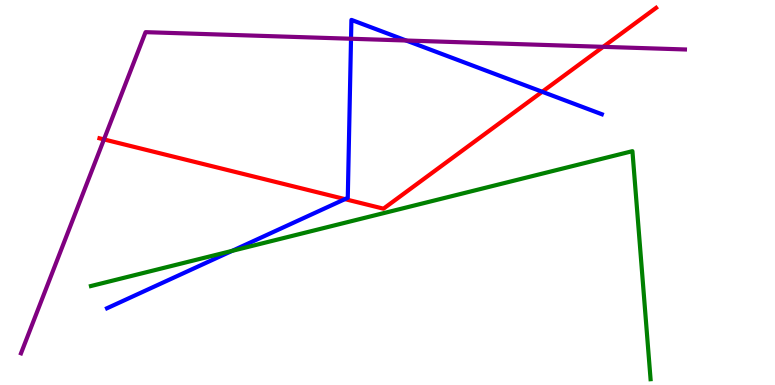[{'lines': ['blue', 'red'], 'intersections': [{'x': 4.45, 'y': 4.83}, {'x': 7.0, 'y': 7.62}]}, {'lines': ['green', 'red'], 'intersections': []}, {'lines': ['purple', 'red'], 'intersections': [{'x': 1.34, 'y': 6.38}, {'x': 7.78, 'y': 8.78}]}, {'lines': ['blue', 'green'], 'intersections': [{'x': 2.99, 'y': 3.48}]}, {'lines': ['blue', 'purple'], 'intersections': [{'x': 4.53, 'y': 8.99}, {'x': 5.24, 'y': 8.95}]}, {'lines': ['green', 'purple'], 'intersections': []}]